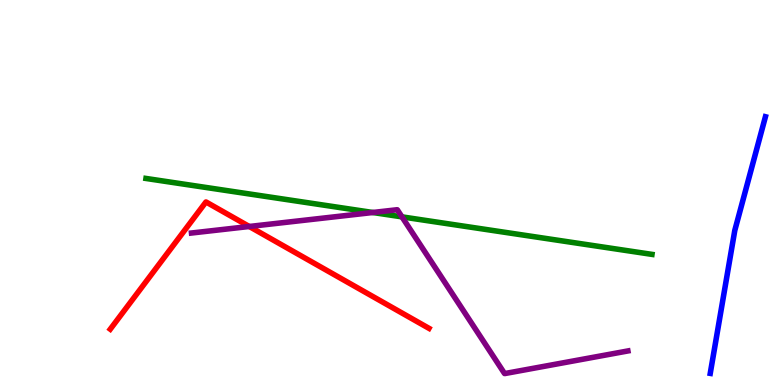[{'lines': ['blue', 'red'], 'intersections': []}, {'lines': ['green', 'red'], 'intersections': []}, {'lines': ['purple', 'red'], 'intersections': [{'x': 3.22, 'y': 4.12}]}, {'lines': ['blue', 'green'], 'intersections': []}, {'lines': ['blue', 'purple'], 'intersections': []}, {'lines': ['green', 'purple'], 'intersections': [{'x': 4.81, 'y': 4.48}, {'x': 5.19, 'y': 4.37}]}]